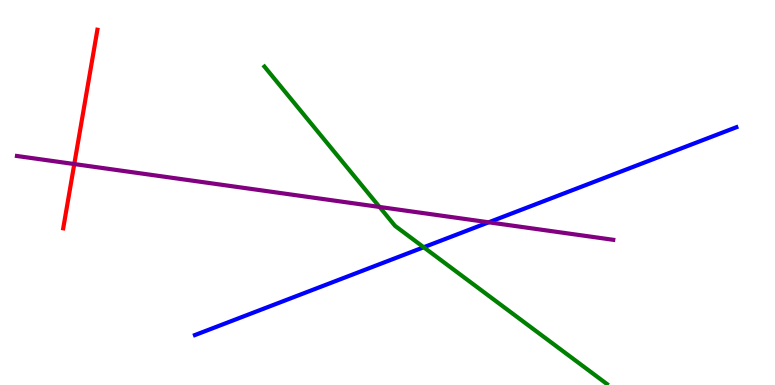[{'lines': ['blue', 'red'], 'intersections': []}, {'lines': ['green', 'red'], 'intersections': []}, {'lines': ['purple', 'red'], 'intersections': [{'x': 0.958, 'y': 5.74}]}, {'lines': ['blue', 'green'], 'intersections': [{'x': 5.47, 'y': 3.58}]}, {'lines': ['blue', 'purple'], 'intersections': [{'x': 6.31, 'y': 4.23}]}, {'lines': ['green', 'purple'], 'intersections': [{'x': 4.9, 'y': 4.62}]}]